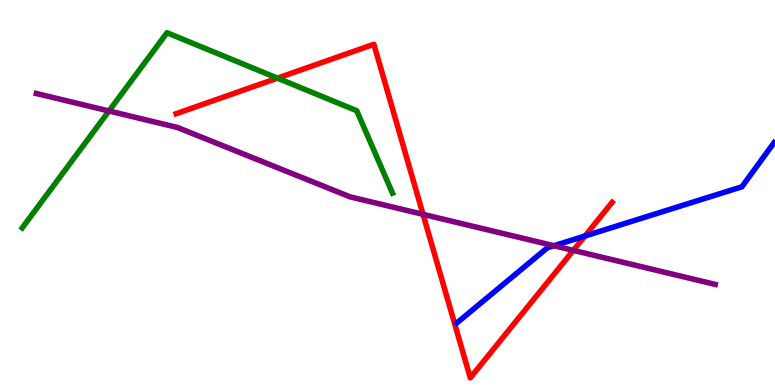[{'lines': ['blue', 'red'], 'intersections': [{'x': 7.55, 'y': 3.87}]}, {'lines': ['green', 'red'], 'intersections': [{'x': 3.58, 'y': 7.97}]}, {'lines': ['purple', 'red'], 'intersections': [{'x': 5.46, 'y': 4.43}, {'x': 7.4, 'y': 3.5}]}, {'lines': ['blue', 'green'], 'intersections': []}, {'lines': ['blue', 'purple'], 'intersections': [{'x': 7.15, 'y': 3.62}]}, {'lines': ['green', 'purple'], 'intersections': [{'x': 1.41, 'y': 7.12}]}]